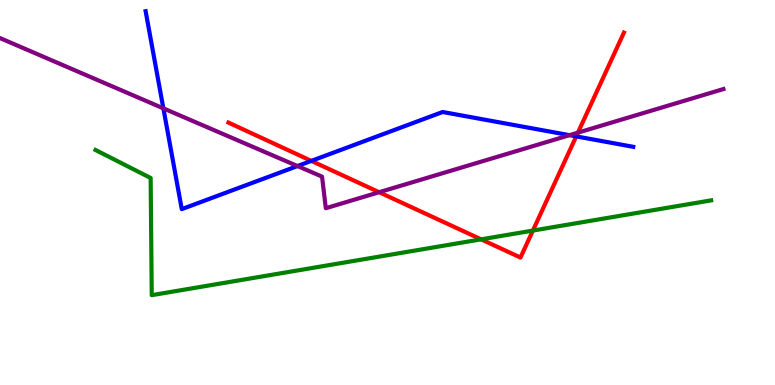[{'lines': ['blue', 'red'], 'intersections': [{'x': 4.02, 'y': 5.82}, {'x': 7.43, 'y': 6.46}]}, {'lines': ['green', 'red'], 'intersections': [{'x': 6.21, 'y': 3.78}, {'x': 6.88, 'y': 4.01}]}, {'lines': ['purple', 'red'], 'intersections': [{'x': 4.89, 'y': 5.01}, {'x': 7.46, 'y': 6.55}]}, {'lines': ['blue', 'green'], 'intersections': []}, {'lines': ['blue', 'purple'], 'intersections': [{'x': 2.11, 'y': 7.19}, {'x': 3.84, 'y': 5.69}, {'x': 7.35, 'y': 6.49}]}, {'lines': ['green', 'purple'], 'intersections': []}]